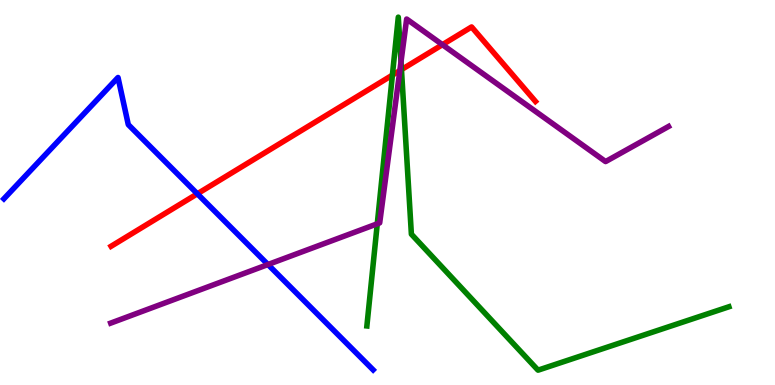[{'lines': ['blue', 'red'], 'intersections': [{'x': 2.55, 'y': 4.97}]}, {'lines': ['green', 'red'], 'intersections': [{'x': 5.06, 'y': 8.05}, {'x': 5.18, 'y': 8.19}]}, {'lines': ['purple', 'red'], 'intersections': [{'x': 5.16, 'y': 8.17}, {'x': 5.71, 'y': 8.84}]}, {'lines': ['blue', 'green'], 'intersections': []}, {'lines': ['blue', 'purple'], 'intersections': [{'x': 3.46, 'y': 3.13}]}, {'lines': ['green', 'purple'], 'intersections': [{'x': 4.87, 'y': 4.19}, {'x': 5.17, 'y': 8.39}]}]